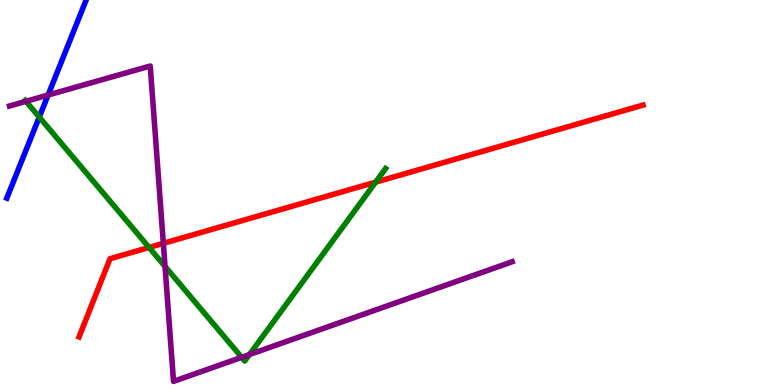[{'lines': ['blue', 'red'], 'intersections': []}, {'lines': ['green', 'red'], 'intersections': [{'x': 1.92, 'y': 3.57}, {'x': 4.85, 'y': 5.27}]}, {'lines': ['purple', 'red'], 'intersections': [{'x': 2.11, 'y': 3.68}]}, {'lines': ['blue', 'green'], 'intersections': [{'x': 0.506, 'y': 6.96}]}, {'lines': ['blue', 'purple'], 'intersections': [{'x': 0.62, 'y': 7.53}]}, {'lines': ['green', 'purple'], 'intersections': [{'x': 0.335, 'y': 7.37}, {'x': 2.13, 'y': 3.08}, {'x': 3.12, 'y': 0.719}, {'x': 3.22, 'y': 0.791}]}]